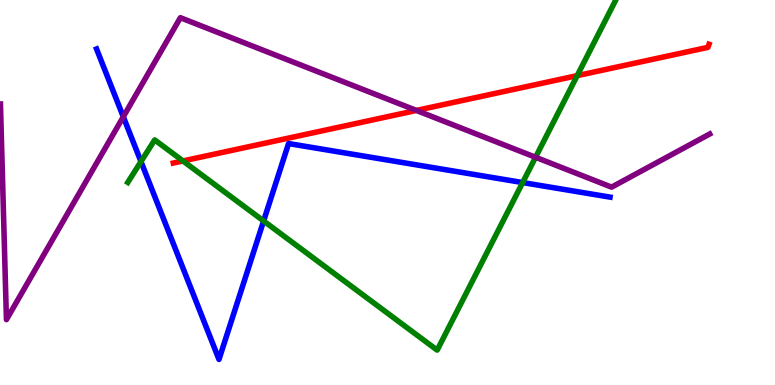[{'lines': ['blue', 'red'], 'intersections': []}, {'lines': ['green', 'red'], 'intersections': [{'x': 2.36, 'y': 5.82}, {'x': 7.45, 'y': 8.04}]}, {'lines': ['purple', 'red'], 'intersections': [{'x': 5.37, 'y': 7.13}]}, {'lines': ['blue', 'green'], 'intersections': [{'x': 1.82, 'y': 5.8}, {'x': 3.4, 'y': 4.26}, {'x': 6.74, 'y': 5.26}]}, {'lines': ['blue', 'purple'], 'intersections': [{'x': 1.59, 'y': 6.97}]}, {'lines': ['green', 'purple'], 'intersections': [{'x': 6.91, 'y': 5.92}]}]